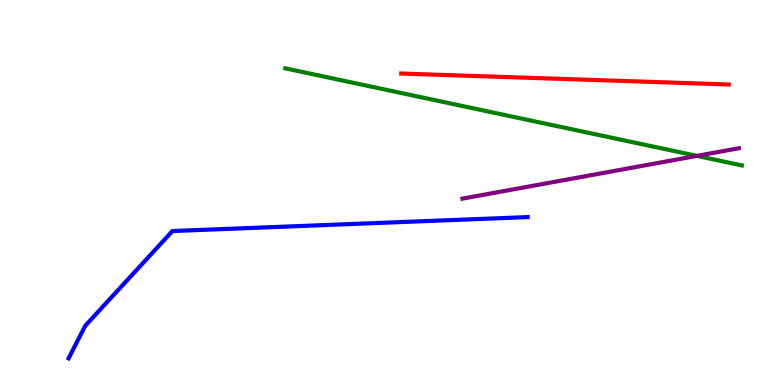[{'lines': ['blue', 'red'], 'intersections': []}, {'lines': ['green', 'red'], 'intersections': []}, {'lines': ['purple', 'red'], 'intersections': []}, {'lines': ['blue', 'green'], 'intersections': []}, {'lines': ['blue', 'purple'], 'intersections': []}, {'lines': ['green', 'purple'], 'intersections': [{'x': 8.99, 'y': 5.95}]}]